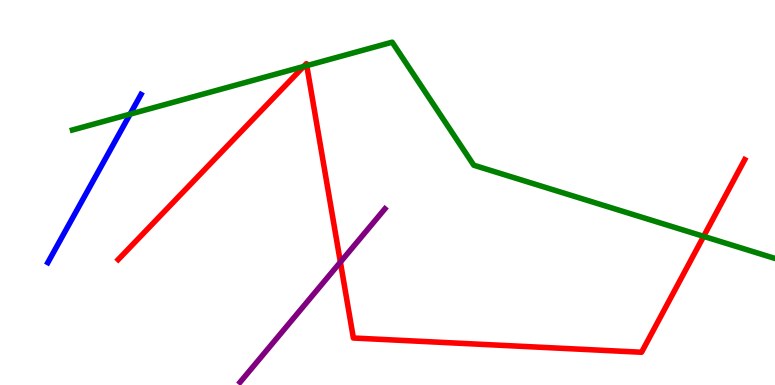[{'lines': ['blue', 'red'], 'intersections': []}, {'lines': ['green', 'red'], 'intersections': [{'x': 3.92, 'y': 8.27}, {'x': 3.96, 'y': 8.29}, {'x': 9.08, 'y': 3.86}]}, {'lines': ['purple', 'red'], 'intersections': [{'x': 4.39, 'y': 3.19}]}, {'lines': ['blue', 'green'], 'intersections': [{'x': 1.68, 'y': 7.03}]}, {'lines': ['blue', 'purple'], 'intersections': []}, {'lines': ['green', 'purple'], 'intersections': []}]